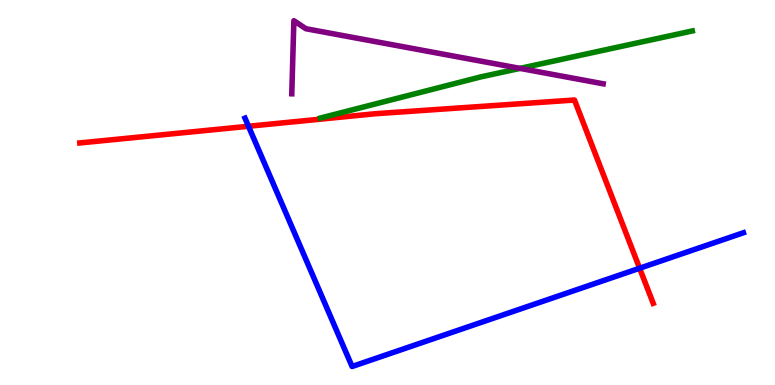[{'lines': ['blue', 'red'], 'intersections': [{'x': 3.21, 'y': 6.72}, {'x': 8.25, 'y': 3.03}]}, {'lines': ['green', 'red'], 'intersections': []}, {'lines': ['purple', 'red'], 'intersections': []}, {'lines': ['blue', 'green'], 'intersections': []}, {'lines': ['blue', 'purple'], 'intersections': []}, {'lines': ['green', 'purple'], 'intersections': [{'x': 6.71, 'y': 8.22}]}]